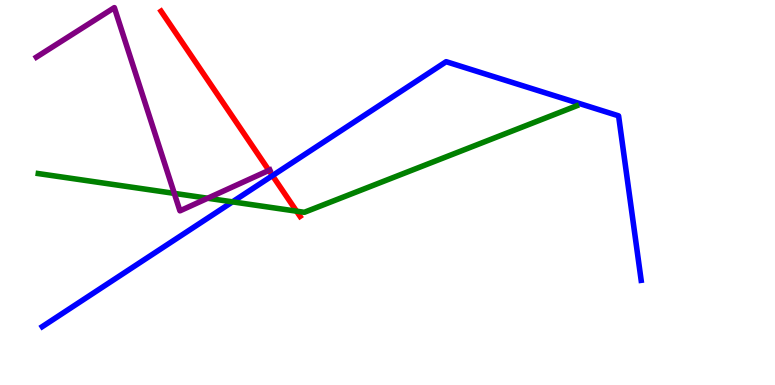[{'lines': ['blue', 'red'], 'intersections': [{'x': 3.52, 'y': 5.44}]}, {'lines': ['green', 'red'], 'intersections': [{'x': 3.83, 'y': 4.51}]}, {'lines': ['purple', 'red'], 'intersections': [{'x': 3.47, 'y': 5.57}]}, {'lines': ['blue', 'green'], 'intersections': [{'x': 3.0, 'y': 4.76}]}, {'lines': ['blue', 'purple'], 'intersections': []}, {'lines': ['green', 'purple'], 'intersections': [{'x': 2.25, 'y': 4.98}, {'x': 2.68, 'y': 4.85}]}]